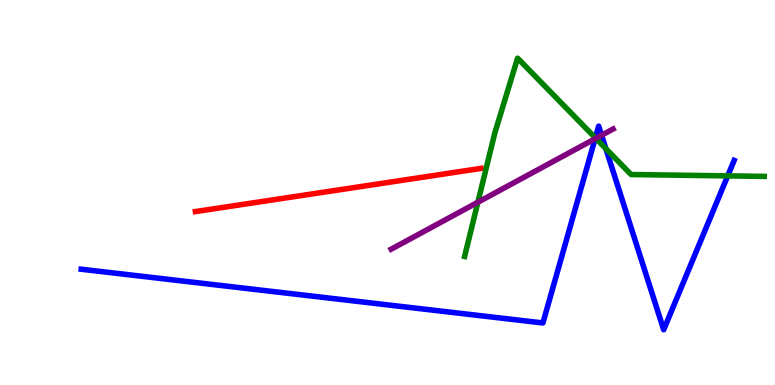[{'lines': ['blue', 'red'], 'intersections': []}, {'lines': ['green', 'red'], 'intersections': []}, {'lines': ['purple', 'red'], 'intersections': []}, {'lines': ['blue', 'green'], 'intersections': [{'x': 7.68, 'y': 6.42}, {'x': 7.82, 'y': 6.14}, {'x': 9.39, 'y': 5.43}]}, {'lines': ['blue', 'purple'], 'intersections': [{'x': 7.68, 'y': 6.4}, {'x': 7.76, 'y': 6.49}]}, {'lines': ['green', 'purple'], 'intersections': [{'x': 6.17, 'y': 4.75}, {'x': 7.69, 'y': 6.41}]}]